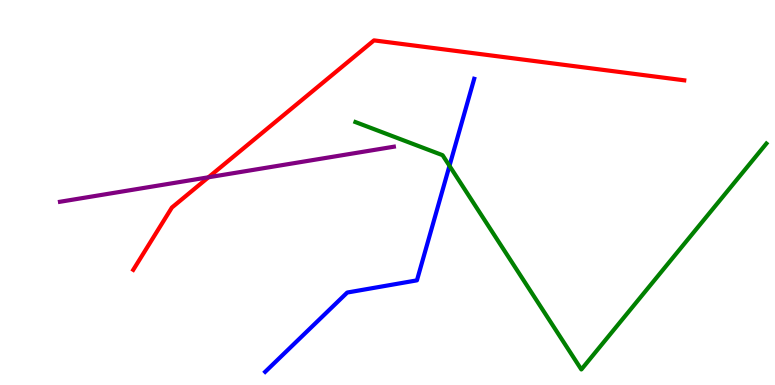[{'lines': ['blue', 'red'], 'intersections': []}, {'lines': ['green', 'red'], 'intersections': []}, {'lines': ['purple', 'red'], 'intersections': [{'x': 2.69, 'y': 5.4}]}, {'lines': ['blue', 'green'], 'intersections': [{'x': 5.8, 'y': 5.69}]}, {'lines': ['blue', 'purple'], 'intersections': []}, {'lines': ['green', 'purple'], 'intersections': []}]